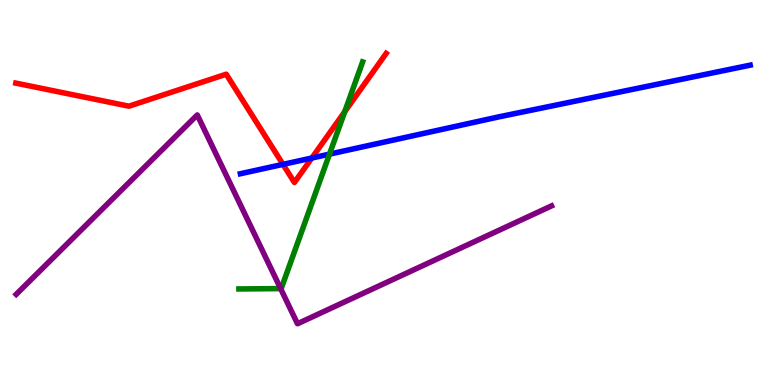[{'lines': ['blue', 'red'], 'intersections': [{'x': 3.65, 'y': 5.73}, {'x': 4.02, 'y': 5.9}]}, {'lines': ['green', 'red'], 'intersections': [{'x': 4.45, 'y': 7.1}]}, {'lines': ['purple', 'red'], 'intersections': []}, {'lines': ['blue', 'green'], 'intersections': [{'x': 4.25, 'y': 6.0}]}, {'lines': ['blue', 'purple'], 'intersections': []}, {'lines': ['green', 'purple'], 'intersections': [{'x': 3.62, 'y': 2.5}]}]